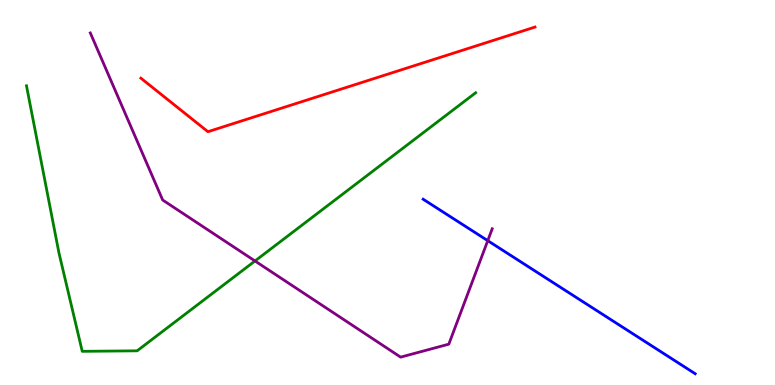[{'lines': ['blue', 'red'], 'intersections': []}, {'lines': ['green', 'red'], 'intersections': []}, {'lines': ['purple', 'red'], 'intersections': []}, {'lines': ['blue', 'green'], 'intersections': []}, {'lines': ['blue', 'purple'], 'intersections': [{'x': 6.29, 'y': 3.75}]}, {'lines': ['green', 'purple'], 'intersections': [{'x': 3.29, 'y': 3.22}]}]